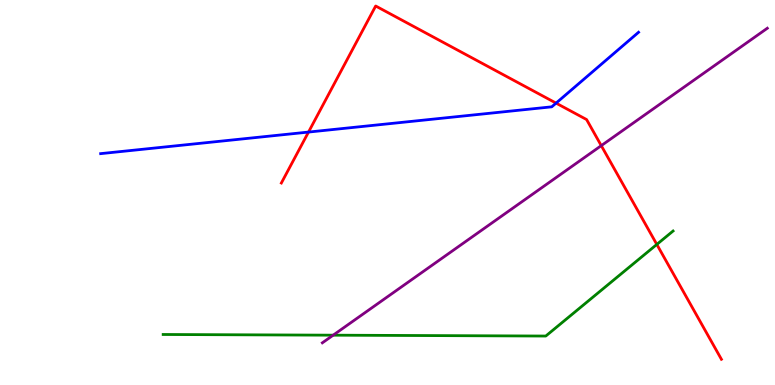[{'lines': ['blue', 'red'], 'intersections': [{'x': 3.98, 'y': 6.57}, {'x': 7.18, 'y': 7.32}]}, {'lines': ['green', 'red'], 'intersections': [{'x': 8.48, 'y': 3.65}]}, {'lines': ['purple', 'red'], 'intersections': [{'x': 7.76, 'y': 6.22}]}, {'lines': ['blue', 'green'], 'intersections': []}, {'lines': ['blue', 'purple'], 'intersections': []}, {'lines': ['green', 'purple'], 'intersections': [{'x': 4.3, 'y': 1.29}]}]